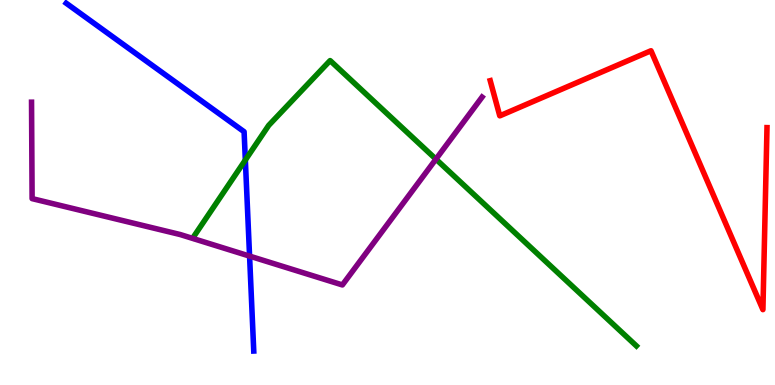[{'lines': ['blue', 'red'], 'intersections': []}, {'lines': ['green', 'red'], 'intersections': []}, {'lines': ['purple', 'red'], 'intersections': []}, {'lines': ['blue', 'green'], 'intersections': [{'x': 3.17, 'y': 5.84}]}, {'lines': ['blue', 'purple'], 'intersections': [{'x': 3.22, 'y': 3.35}]}, {'lines': ['green', 'purple'], 'intersections': [{'x': 5.62, 'y': 5.87}]}]